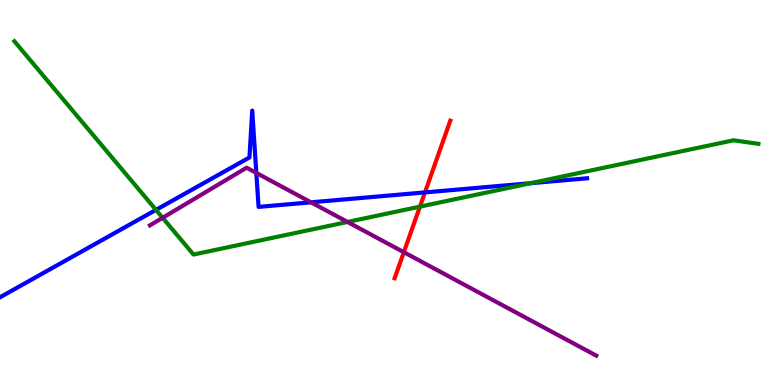[{'lines': ['blue', 'red'], 'intersections': [{'x': 5.48, 'y': 5.0}]}, {'lines': ['green', 'red'], 'intersections': [{'x': 5.42, 'y': 4.63}]}, {'lines': ['purple', 'red'], 'intersections': [{'x': 5.21, 'y': 3.45}]}, {'lines': ['blue', 'green'], 'intersections': [{'x': 2.01, 'y': 4.55}, {'x': 6.85, 'y': 5.24}]}, {'lines': ['blue', 'purple'], 'intersections': [{'x': 3.31, 'y': 5.51}, {'x': 4.01, 'y': 4.74}]}, {'lines': ['green', 'purple'], 'intersections': [{'x': 2.1, 'y': 4.34}, {'x': 4.48, 'y': 4.24}]}]